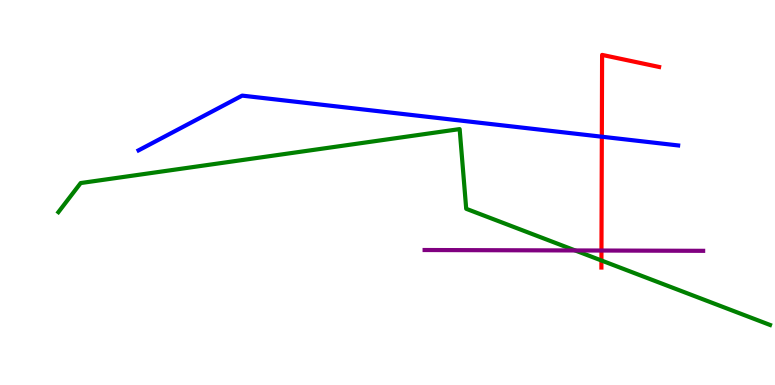[{'lines': ['blue', 'red'], 'intersections': [{'x': 7.77, 'y': 6.45}]}, {'lines': ['green', 'red'], 'intersections': [{'x': 7.76, 'y': 3.23}]}, {'lines': ['purple', 'red'], 'intersections': [{'x': 7.76, 'y': 3.49}]}, {'lines': ['blue', 'green'], 'intersections': []}, {'lines': ['blue', 'purple'], 'intersections': []}, {'lines': ['green', 'purple'], 'intersections': [{'x': 7.42, 'y': 3.49}]}]